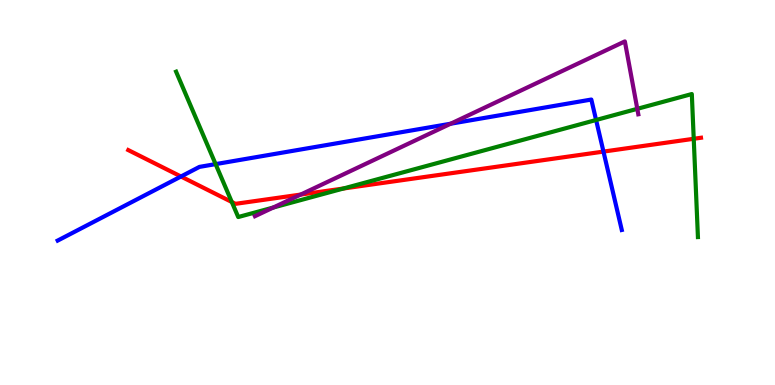[{'lines': ['blue', 'red'], 'intersections': [{'x': 2.34, 'y': 5.42}, {'x': 7.79, 'y': 6.06}]}, {'lines': ['green', 'red'], 'intersections': [{'x': 2.99, 'y': 4.75}, {'x': 4.43, 'y': 5.1}, {'x': 8.95, 'y': 6.4}]}, {'lines': ['purple', 'red'], 'intersections': [{'x': 3.88, 'y': 4.95}]}, {'lines': ['blue', 'green'], 'intersections': [{'x': 2.78, 'y': 5.74}, {'x': 7.69, 'y': 6.88}]}, {'lines': ['blue', 'purple'], 'intersections': [{'x': 5.81, 'y': 6.79}]}, {'lines': ['green', 'purple'], 'intersections': [{'x': 3.53, 'y': 4.61}, {'x': 8.22, 'y': 7.17}]}]